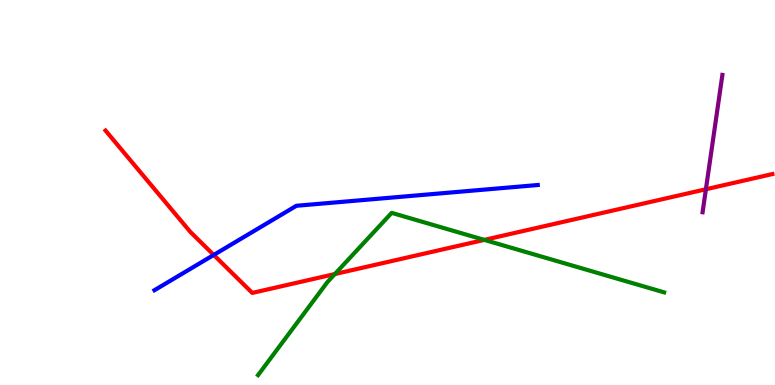[{'lines': ['blue', 'red'], 'intersections': [{'x': 2.76, 'y': 3.38}]}, {'lines': ['green', 'red'], 'intersections': [{'x': 4.32, 'y': 2.88}, {'x': 6.25, 'y': 3.77}]}, {'lines': ['purple', 'red'], 'intersections': [{'x': 9.11, 'y': 5.08}]}, {'lines': ['blue', 'green'], 'intersections': []}, {'lines': ['blue', 'purple'], 'intersections': []}, {'lines': ['green', 'purple'], 'intersections': []}]